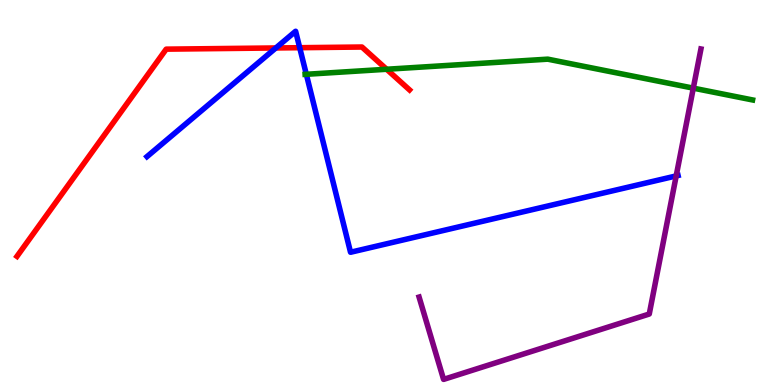[{'lines': ['blue', 'red'], 'intersections': [{'x': 3.56, 'y': 8.75}, {'x': 3.87, 'y': 8.76}]}, {'lines': ['green', 'red'], 'intersections': [{'x': 4.99, 'y': 8.2}]}, {'lines': ['purple', 'red'], 'intersections': []}, {'lines': ['blue', 'green'], 'intersections': [{'x': 3.95, 'y': 8.07}]}, {'lines': ['blue', 'purple'], 'intersections': [{'x': 8.72, 'y': 5.43}]}, {'lines': ['green', 'purple'], 'intersections': [{'x': 8.95, 'y': 7.71}]}]